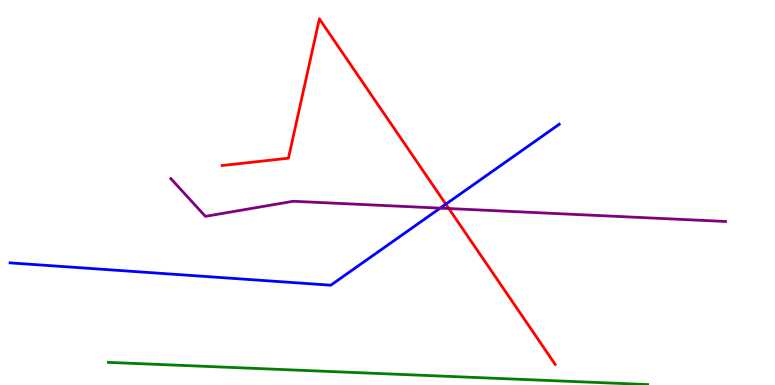[{'lines': ['blue', 'red'], 'intersections': [{'x': 5.75, 'y': 4.7}]}, {'lines': ['green', 'red'], 'intersections': []}, {'lines': ['purple', 'red'], 'intersections': [{'x': 5.79, 'y': 4.58}]}, {'lines': ['blue', 'green'], 'intersections': []}, {'lines': ['blue', 'purple'], 'intersections': [{'x': 5.68, 'y': 4.59}]}, {'lines': ['green', 'purple'], 'intersections': []}]